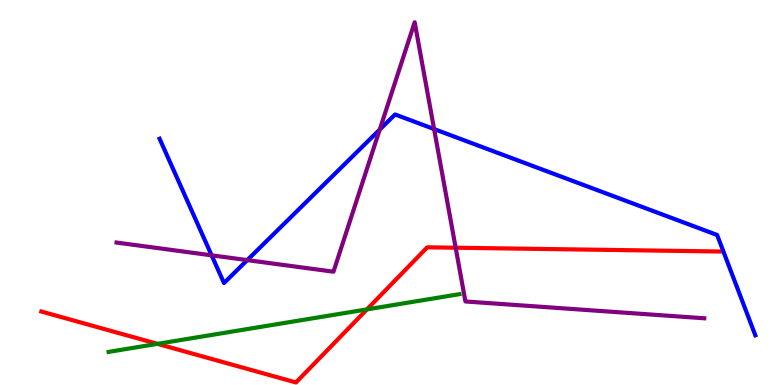[{'lines': ['blue', 'red'], 'intersections': []}, {'lines': ['green', 'red'], 'intersections': [{'x': 2.03, 'y': 1.07}, {'x': 4.73, 'y': 1.96}]}, {'lines': ['purple', 'red'], 'intersections': [{'x': 5.88, 'y': 3.57}]}, {'lines': ['blue', 'green'], 'intersections': []}, {'lines': ['blue', 'purple'], 'intersections': [{'x': 2.73, 'y': 3.37}, {'x': 3.19, 'y': 3.24}, {'x': 4.9, 'y': 6.63}, {'x': 5.6, 'y': 6.65}]}, {'lines': ['green', 'purple'], 'intersections': []}]